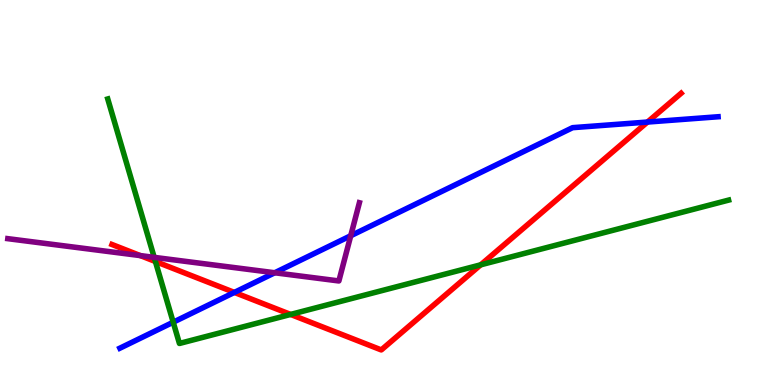[{'lines': ['blue', 'red'], 'intersections': [{'x': 3.02, 'y': 2.4}, {'x': 8.35, 'y': 6.83}]}, {'lines': ['green', 'red'], 'intersections': [{'x': 2.01, 'y': 3.21}, {'x': 3.75, 'y': 1.83}, {'x': 6.2, 'y': 3.12}]}, {'lines': ['purple', 'red'], 'intersections': [{'x': 1.81, 'y': 3.36}]}, {'lines': ['blue', 'green'], 'intersections': [{'x': 2.23, 'y': 1.63}]}, {'lines': ['blue', 'purple'], 'intersections': [{'x': 3.54, 'y': 2.92}, {'x': 4.53, 'y': 3.88}]}, {'lines': ['green', 'purple'], 'intersections': [{'x': 1.99, 'y': 3.32}]}]